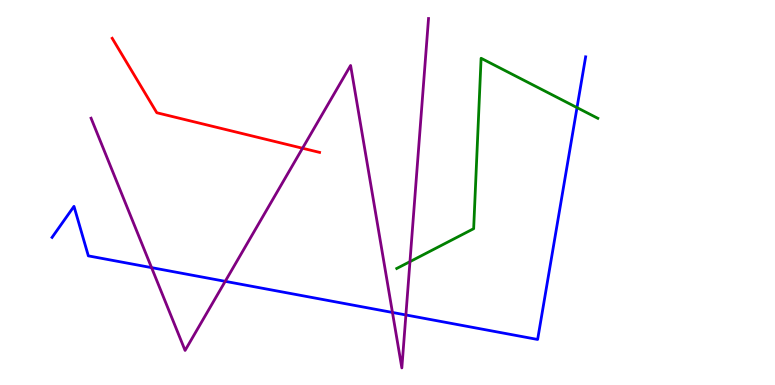[{'lines': ['blue', 'red'], 'intersections': []}, {'lines': ['green', 'red'], 'intersections': []}, {'lines': ['purple', 'red'], 'intersections': [{'x': 3.9, 'y': 6.15}]}, {'lines': ['blue', 'green'], 'intersections': [{'x': 7.45, 'y': 7.2}]}, {'lines': ['blue', 'purple'], 'intersections': [{'x': 1.96, 'y': 3.05}, {'x': 2.91, 'y': 2.69}, {'x': 5.06, 'y': 1.88}, {'x': 5.24, 'y': 1.82}]}, {'lines': ['green', 'purple'], 'intersections': [{'x': 5.29, 'y': 3.2}]}]